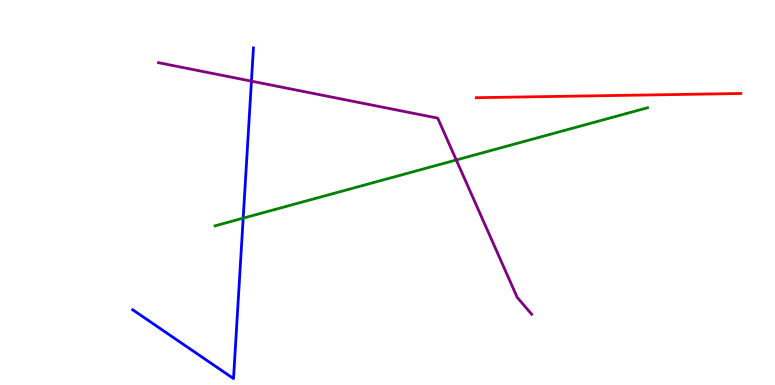[{'lines': ['blue', 'red'], 'intersections': []}, {'lines': ['green', 'red'], 'intersections': []}, {'lines': ['purple', 'red'], 'intersections': []}, {'lines': ['blue', 'green'], 'intersections': [{'x': 3.14, 'y': 4.33}]}, {'lines': ['blue', 'purple'], 'intersections': [{'x': 3.24, 'y': 7.89}]}, {'lines': ['green', 'purple'], 'intersections': [{'x': 5.89, 'y': 5.84}]}]